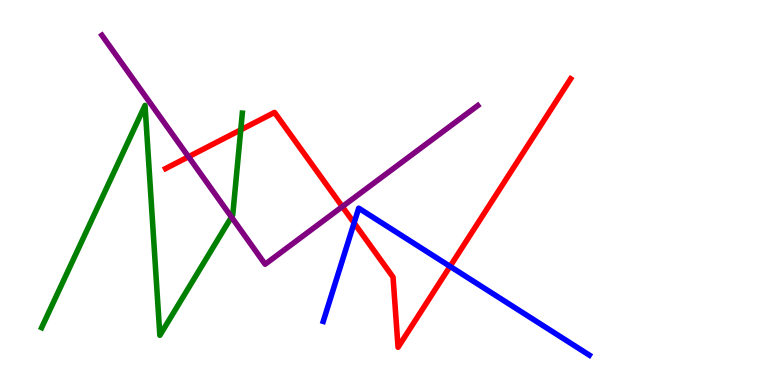[{'lines': ['blue', 'red'], 'intersections': [{'x': 4.57, 'y': 4.21}, {'x': 5.81, 'y': 3.08}]}, {'lines': ['green', 'red'], 'intersections': [{'x': 3.11, 'y': 6.63}]}, {'lines': ['purple', 'red'], 'intersections': [{'x': 2.43, 'y': 5.93}, {'x': 4.42, 'y': 4.63}]}, {'lines': ['blue', 'green'], 'intersections': []}, {'lines': ['blue', 'purple'], 'intersections': []}, {'lines': ['green', 'purple'], 'intersections': [{'x': 2.99, 'y': 4.36}]}]